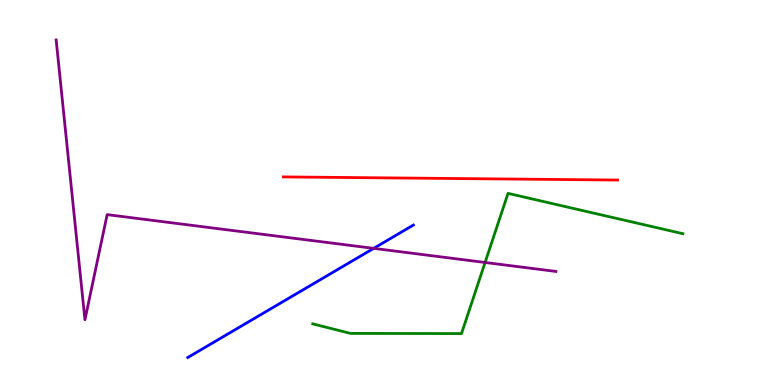[{'lines': ['blue', 'red'], 'intersections': []}, {'lines': ['green', 'red'], 'intersections': []}, {'lines': ['purple', 'red'], 'intersections': []}, {'lines': ['blue', 'green'], 'intersections': []}, {'lines': ['blue', 'purple'], 'intersections': [{'x': 4.82, 'y': 3.55}]}, {'lines': ['green', 'purple'], 'intersections': [{'x': 6.26, 'y': 3.18}]}]